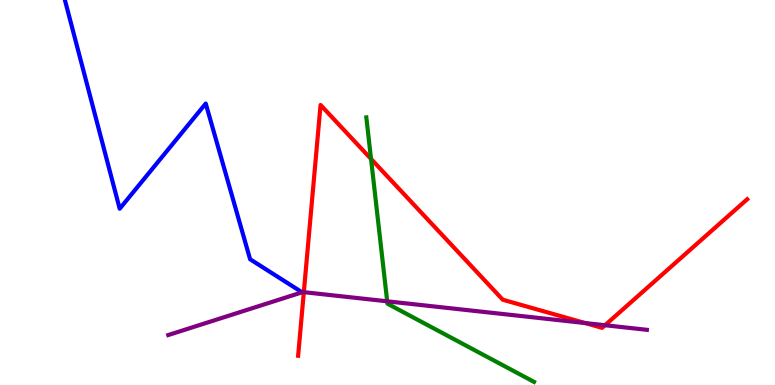[{'lines': ['blue', 'red'], 'intersections': []}, {'lines': ['green', 'red'], 'intersections': [{'x': 4.79, 'y': 5.87}]}, {'lines': ['purple', 'red'], 'intersections': [{'x': 3.92, 'y': 2.41}, {'x': 7.55, 'y': 1.61}, {'x': 7.81, 'y': 1.55}]}, {'lines': ['blue', 'green'], 'intersections': []}, {'lines': ['blue', 'purple'], 'intersections': []}, {'lines': ['green', 'purple'], 'intersections': [{'x': 5.0, 'y': 2.17}]}]